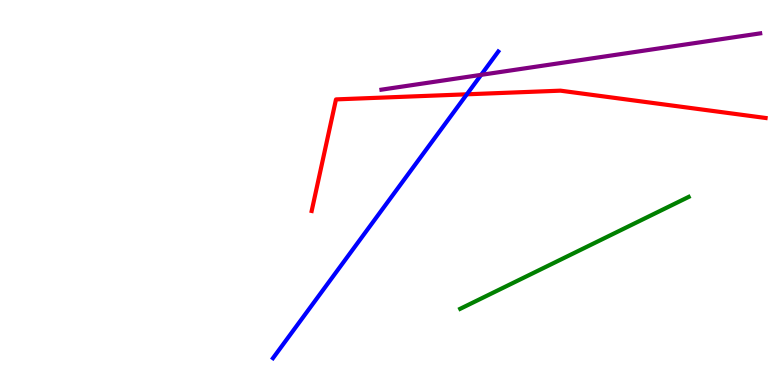[{'lines': ['blue', 'red'], 'intersections': [{'x': 6.02, 'y': 7.55}]}, {'lines': ['green', 'red'], 'intersections': []}, {'lines': ['purple', 'red'], 'intersections': []}, {'lines': ['blue', 'green'], 'intersections': []}, {'lines': ['blue', 'purple'], 'intersections': [{'x': 6.21, 'y': 8.06}]}, {'lines': ['green', 'purple'], 'intersections': []}]